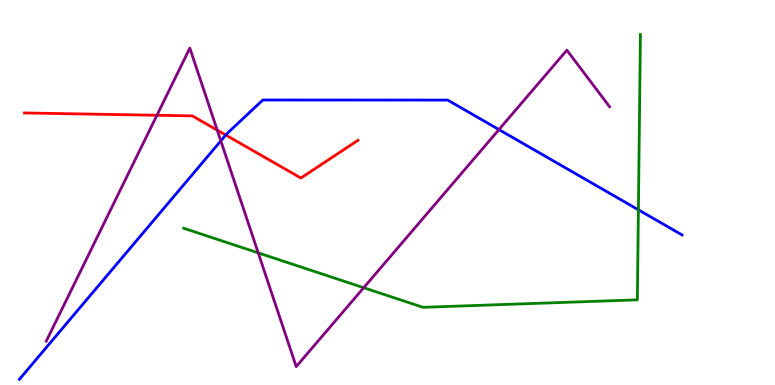[{'lines': ['blue', 'red'], 'intersections': [{'x': 2.91, 'y': 6.49}]}, {'lines': ['green', 'red'], 'intersections': []}, {'lines': ['purple', 'red'], 'intersections': [{'x': 2.02, 'y': 7.01}, {'x': 2.8, 'y': 6.62}]}, {'lines': ['blue', 'green'], 'intersections': [{'x': 8.24, 'y': 4.55}]}, {'lines': ['blue', 'purple'], 'intersections': [{'x': 2.85, 'y': 6.34}, {'x': 6.44, 'y': 6.63}]}, {'lines': ['green', 'purple'], 'intersections': [{'x': 3.33, 'y': 3.43}, {'x': 4.69, 'y': 2.53}]}]